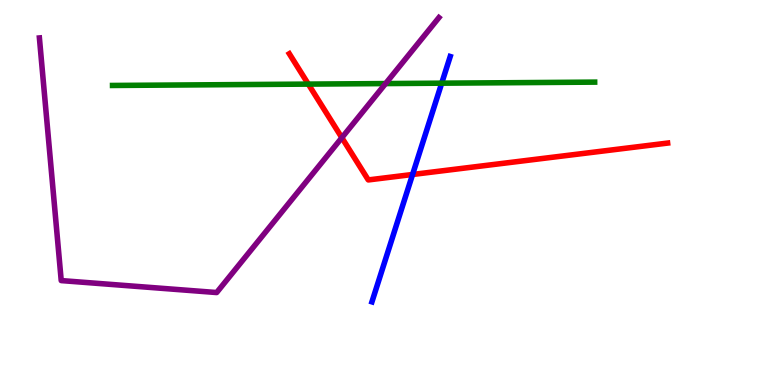[{'lines': ['blue', 'red'], 'intersections': [{'x': 5.32, 'y': 5.47}]}, {'lines': ['green', 'red'], 'intersections': [{'x': 3.98, 'y': 7.82}]}, {'lines': ['purple', 'red'], 'intersections': [{'x': 4.41, 'y': 6.42}]}, {'lines': ['blue', 'green'], 'intersections': [{'x': 5.7, 'y': 7.84}]}, {'lines': ['blue', 'purple'], 'intersections': []}, {'lines': ['green', 'purple'], 'intersections': [{'x': 4.98, 'y': 7.83}]}]